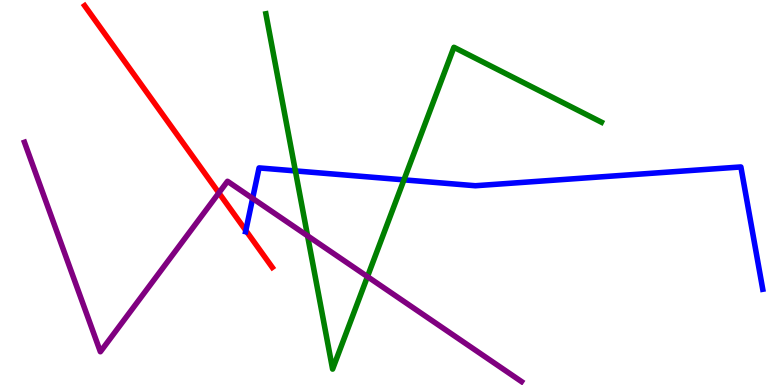[{'lines': ['blue', 'red'], 'intersections': [{'x': 3.17, 'y': 4.01}]}, {'lines': ['green', 'red'], 'intersections': []}, {'lines': ['purple', 'red'], 'intersections': [{'x': 2.82, 'y': 4.99}]}, {'lines': ['blue', 'green'], 'intersections': [{'x': 3.81, 'y': 5.56}, {'x': 5.21, 'y': 5.33}]}, {'lines': ['blue', 'purple'], 'intersections': [{'x': 3.26, 'y': 4.85}]}, {'lines': ['green', 'purple'], 'intersections': [{'x': 3.97, 'y': 3.87}, {'x': 4.74, 'y': 2.81}]}]